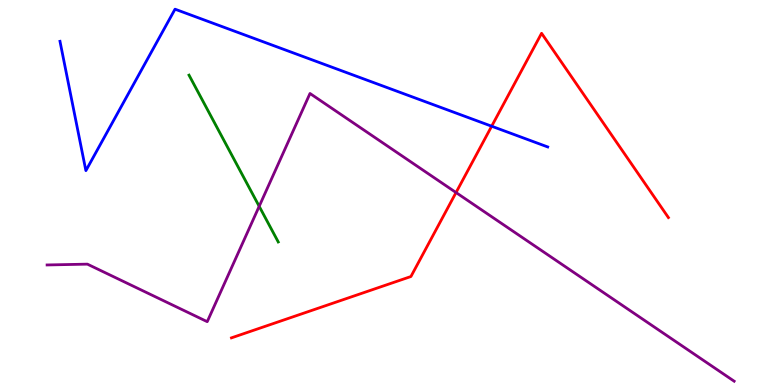[{'lines': ['blue', 'red'], 'intersections': [{'x': 6.34, 'y': 6.72}]}, {'lines': ['green', 'red'], 'intersections': []}, {'lines': ['purple', 'red'], 'intersections': [{'x': 5.88, 'y': 5.0}]}, {'lines': ['blue', 'green'], 'intersections': []}, {'lines': ['blue', 'purple'], 'intersections': []}, {'lines': ['green', 'purple'], 'intersections': [{'x': 3.34, 'y': 4.64}]}]